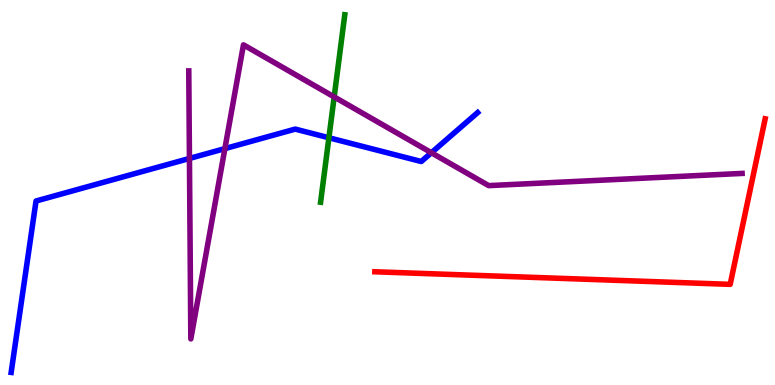[{'lines': ['blue', 'red'], 'intersections': []}, {'lines': ['green', 'red'], 'intersections': []}, {'lines': ['purple', 'red'], 'intersections': []}, {'lines': ['blue', 'green'], 'intersections': [{'x': 4.24, 'y': 6.42}]}, {'lines': ['blue', 'purple'], 'intersections': [{'x': 2.44, 'y': 5.88}, {'x': 2.9, 'y': 6.14}, {'x': 5.57, 'y': 6.03}]}, {'lines': ['green', 'purple'], 'intersections': [{'x': 4.31, 'y': 7.48}]}]